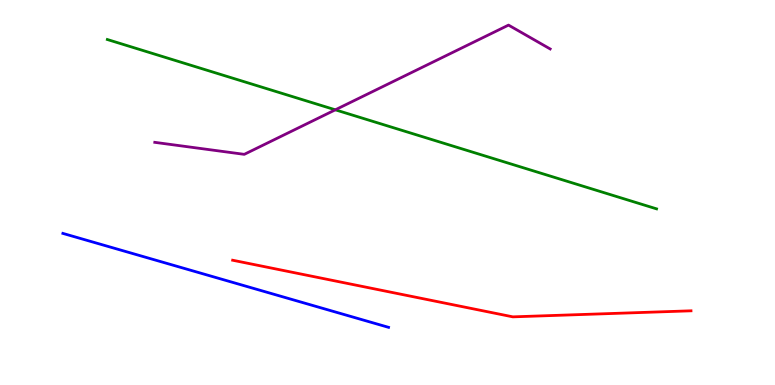[{'lines': ['blue', 'red'], 'intersections': []}, {'lines': ['green', 'red'], 'intersections': []}, {'lines': ['purple', 'red'], 'intersections': []}, {'lines': ['blue', 'green'], 'intersections': []}, {'lines': ['blue', 'purple'], 'intersections': []}, {'lines': ['green', 'purple'], 'intersections': [{'x': 4.33, 'y': 7.15}]}]